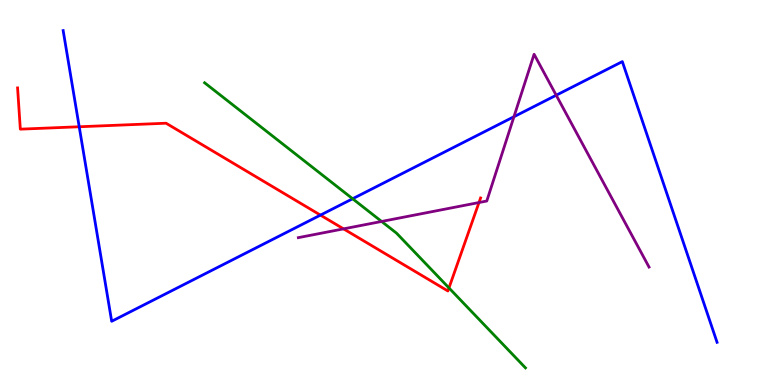[{'lines': ['blue', 'red'], 'intersections': [{'x': 1.02, 'y': 6.71}, {'x': 4.13, 'y': 4.41}]}, {'lines': ['green', 'red'], 'intersections': [{'x': 5.79, 'y': 2.52}]}, {'lines': ['purple', 'red'], 'intersections': [{'x': 4.43, 'y': 4.06}, {'x': 6.18, 'y': 4.74}]}, {'lines': ['blue', 'green'], 'intersections': [{'x': 4.55, 'y': 4.84}]}, {'lines': ['blue', 'purple'], 'intersections': [{'x': 6.63, 'y': 6.97}, {'x': 7.18, 'y': 7.53}]}, {'lines': ['green', 'purple'], 'intersections': [{'x': 4.92, 'y': 4.25}]}]